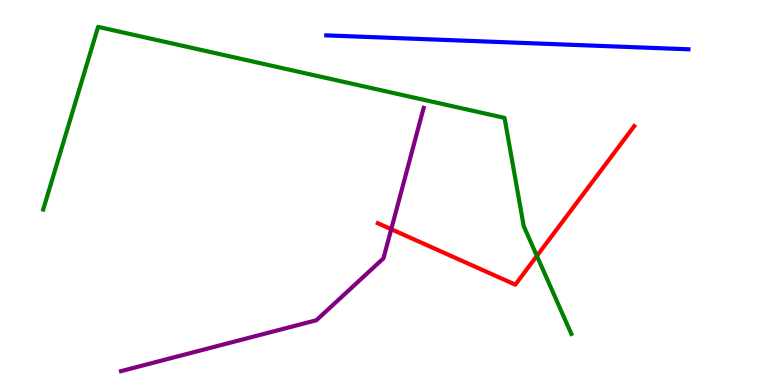[{'lines': ['blue', 'red'], 'intersections': []}, {'lines': ['green', 'red'], 'intersections': [{'x': 6.93, 'y': 3.35}]}, {'lines': ['purple', 'red'], 'intersections': [{'x': 5.05, 'y': 4.05}]}, {'lines': ['blue', 'green'], 'intersections': []}, {'lines': ['blue', 'purple'], 'intersections': []}, {'lines': ['green', 'purple'], 'intersections': []}]